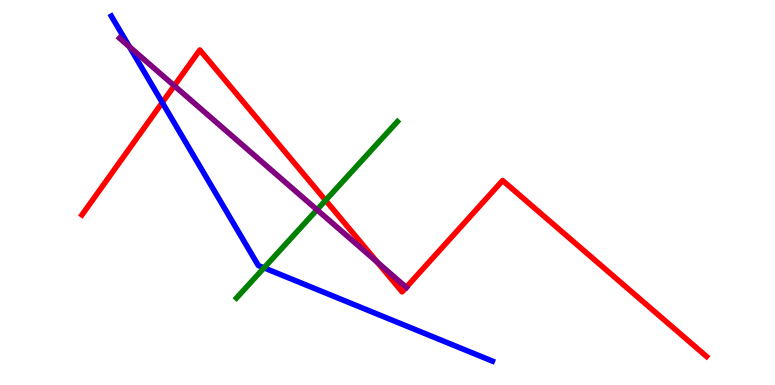[{'lines': ['blue', 'red'], 'intersections': [{'x': 2.09, 'y': 7.34}]}, {'lines': ['green', 'red'], 'intersections': [{'x': 4.2, 'y': 4.8}]}, {'lines': ['purple', 'red'], 'intersections': [{'x': 2.25, 'y': 7.77}, {'x': 4.87, 'y': 3.19}, {'x': 5.24, 'y': 2.54}]}, {'lines': ['blue', 'green'], 'intersections': [{'x': 3.41, 'y': 3.04}]}, {'lines': ['blue', 'purple'], 'intersections': [{'x': 1.67, 'y': 8.79}]}, {'lines': ['green', 'purple'], 'intersections': [{'x': 4.09, 'y': 4.55}]}]